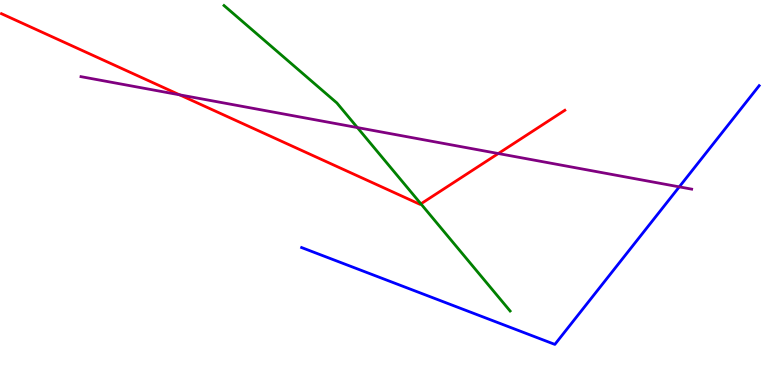[{'lines': ['blue', 'red'], 'intersections': []}, {'lines': ['green', 'red'], 'intersections': [{'x': 5.43, 'y': 4.71}]}, {'lines': ['purple', 'red'], 'intersections': [{'x': 2.32, 'y': 7.54}, {'x': 6.43, 'y': 6.01}]}, {'lines': ['blue', 'green'], 'intersections': []}, {'lines': ['blue', 'purple'], 'intersections': [{'x': 8.76, 'y': 5.15}]}, {'lines': ['green', 'purple'], 'intersections': [{'x': 4.61, 'y': 6.69}]}]